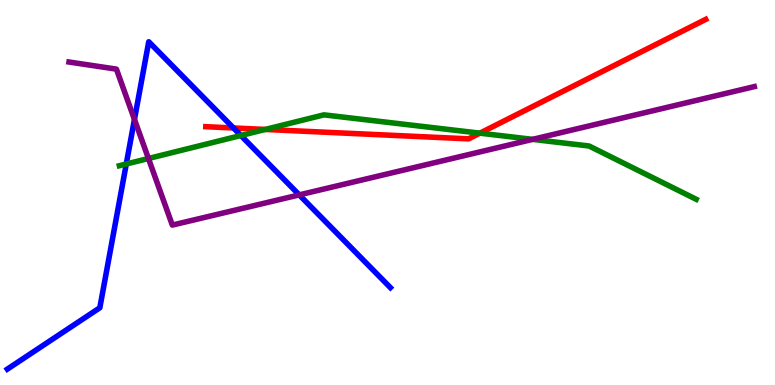[{'lines': ['blue', 'red'], 'intersections': [{'x': 3.01, 'y': 6.68}]}, {'lines': ['green', 'red'], 'intersections': [{'x': 3.42, 'y': 6.64}, {'x': 6.19, 'y': 6.54}]}, {'lines': ['purple', 'red'], 'intersections': []}, {'lines': ['blue', 'green'], 'intersections': [{'x': 1.63, 'y': 5.74}, {'x': 3.11, 'y': 6.48}]}, {'lines': ['blue', 'purple'], 'intersections': [{'x': 1.73, 'y': 6.9}, {'x': 3.86, 'y': 4.94}]}, {'lines': ['green', 'purple'], 'intersections': [{'x': 1.92, 'y': 5.88}, {'x': 6.87, 'y': 6.38}]}]